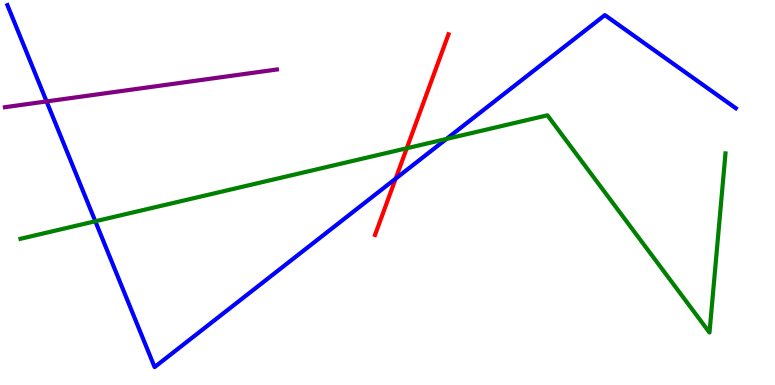[{'lines': ['blue', 'red'], 'intersections': [{'x': 5.11, 'y': 5.36}]}, {'lines': ['green', 'red'], 'intersections': [{'x': 5.25, 'y': 6.15}]}, {'lines': ['purple', 'red'], 'intersections': []}, {'lines': ['blue', 'green'], 'intersections': [{'x': 1.23, 'y': 4.25}, {'x': 5.76, 'y': 6.39}]}, {'lines': ['blue', 'purple'], 'intersections': [{'x': 0.601, 'y': 7.37}]}, {'lines': ['green', 'purple'], 'intersections': []}]